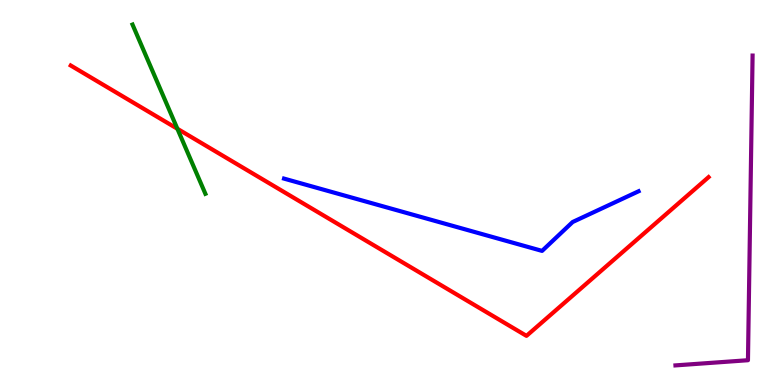[{'lines': ['blue', 'red'], 'intersections': []}, {'lines': ['green', 'red'], 'intersections': [{'x': 2.29, 'y': 6.66}]}, {'lines': ['purple', 'red'], 'intersections': []}, {'lines': ['blue', 'green'], 'intersections': []}, {'lines': ['blue', 'purple'], 'intersections': []}, {'lines': ['green', 'purple'], 'intersections': []}]